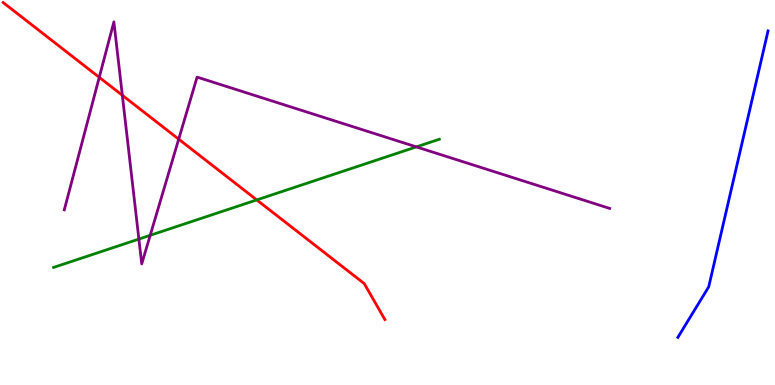[{'lines': ['blue', 'red'], 'intersections': []}, {'lines': ['green', 'red'], 'intersections': [{'x': 3.31, 'y': 4.81}]}, {'lines': ['purple', 'red'], 'intersections': [{'x': 1.28, 'y': 7.99}, {'x': 1.58, 'y': 7.52}, {'x': 2.31, 'y': 6.39}]}, {'lines': ['blue', 'green'], 'intersections': []}, {'lines': ['blue', 'purple'], 'intersections': []}, {'lines': ['green', 'purple'], 'intersections': [{'x': 1.79, 'y': 3.79}, {'x': 1.94, 'y': 3.89}, {'x': 5.37, 'y': 6.18}]}]